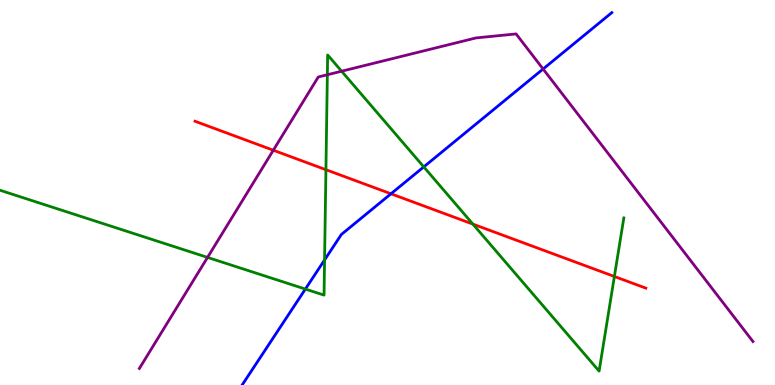[{'lines': ['blue', 'red'], 'intersections': [{'x': 5.04, 'y': 4.97}]}, {'lines': ['green', 'red'], 'intersections': [{'x': 4.21, 'y': 5.59}, {'x': 6.1, 'y': 4.18}, {'x': 7.93, 'y': 2.82}]}, {'lines': ['purple', 'red'], 'intersections': [{'x': 3.53, 'y': 6.1}]}, {'lines': ['blue', 'green'], 'intersections': [{'x': 3.94, 'y': 2.49}, {'x': 4.19, 'y': 3.25}, {'x': 5.47, 'y': 5.67}]}, {'lines': ['blue', 'purple'], 'intersections': [{'x': 7.01, 'y': 8.21}]}, {'lines': ['green', 'purple'], 'intersections': [{'x': 2.68, 'y': 3.31}, {'x': 4.22, 'y': 8.06}, {'x': 4.41, 'y': 8.15}]}]